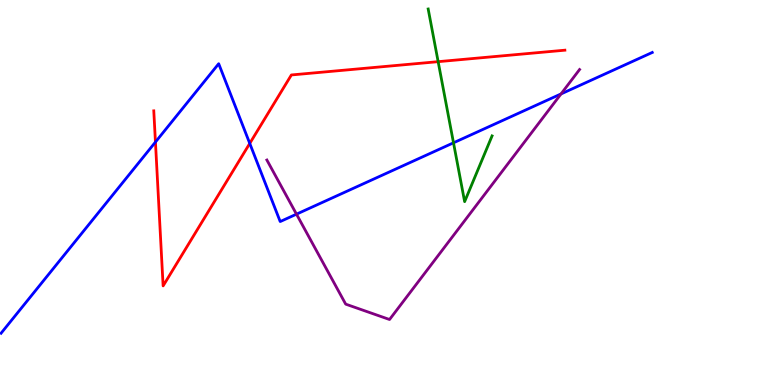[{'lines': ['blue', 'red'], 'intersections': [{'x': 2.01, 'y': 6.31}, {'x': 3.22, 'y': 6.27}]}, {'lines': ['green', 'red'], 'intersections': [{'x': 5.65, 'y': 8.4}]}, {'lines': ['purple', 'red'], 'intersections': []}, {'lines': ['blue', 'green'], 'intersections': [{'x': 5.85, 'y': 6.29}]}, {'lines': ['blue', 'purple'], 'intersections': [{'x': 3.83, 'y': 4.44}, {'x': 7.24, 'y': 7.56}]}, {'lines': ['green', 'purple'], 'intersections': []}]